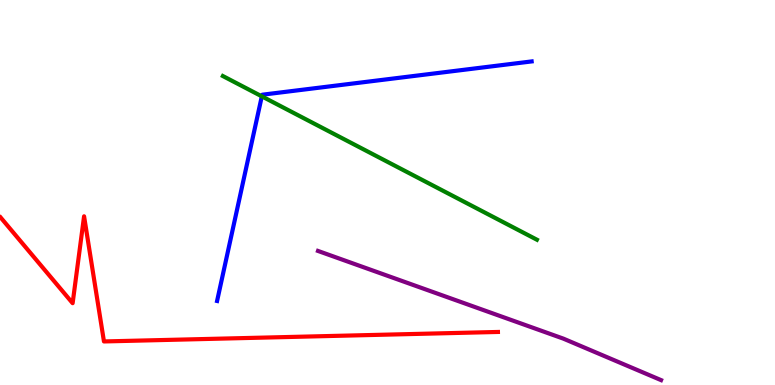[{'lines': ['blue', 'red'], 'intersections': []}, {'lines': ['green', 'red'], 'intersections': []}, {'lines': ['purple', 'red'], 'intersections': []}, {'lines': ['blue', 'green'], 'intersections': [{'x': 3.38, 'y': 7.5}]}, {'lines': ['blue', 'purple'], 'intersections': []}, {'lines': ['green', 'purple'], 'intersections': []}]